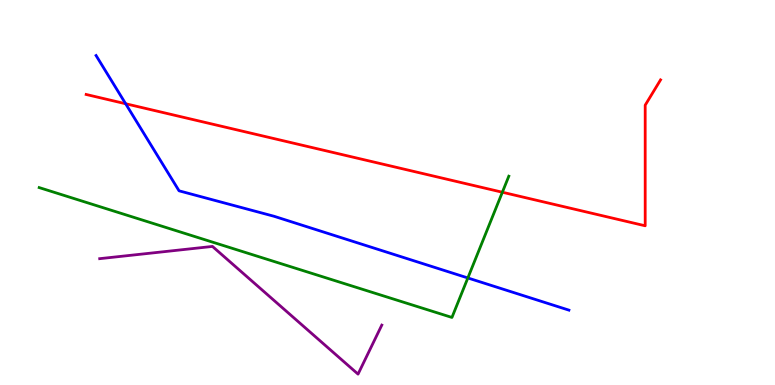[{'lines': ['blue', 'red'], 'intersections': [{'x': 1.62, 'y': 7.31}]}, {'lines': ['green', 'red'], 'intersections': [{'x': 6.48, 'y': 5.01}]}, {'lines': ['purple', 'red'], 'intersections': []}, {'lines': ['blue', 'green'], 'intersections': [{'x': 6.04, 'y': 2.78}]}, {'lines': ['blue', 'purple'], 'intersections': []}, {'lines': ['green', 'purple'], 'intersections': []}]